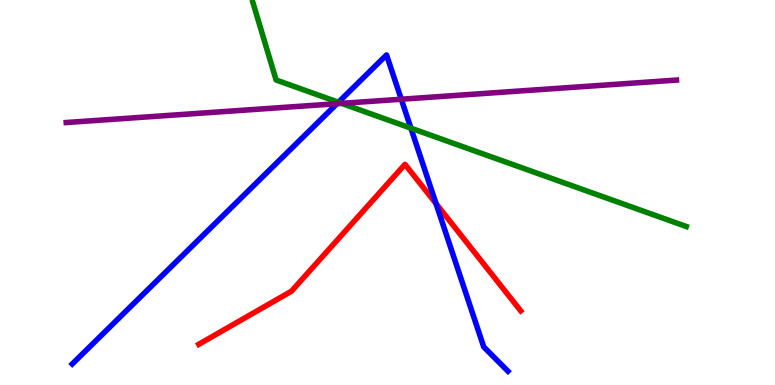[{'lines': ['blue', 'red'], 'intersections': [{'x': 5.63, 'y': 4.71}]}, {'lines': ['green', 'red'], 'intersections': []}, {'lines': ['purple', 'red'], 'intersections': []}, {'lines': ['blue', 'green'], 'intersections': [{'x': 4.37, 'y': 7.34}, {'x': 5.3, 'y': 6.67}]}, {'lines': ['blue', 'purple'], 'intersections': [{'x': 4.35, 'y': 7.31}, {'x': 5.18, 'y': 7.42}]}, {'lines': ['green', 'purple'], 'intersections': [{'x': 4.41, 'y': 7.31}]}]